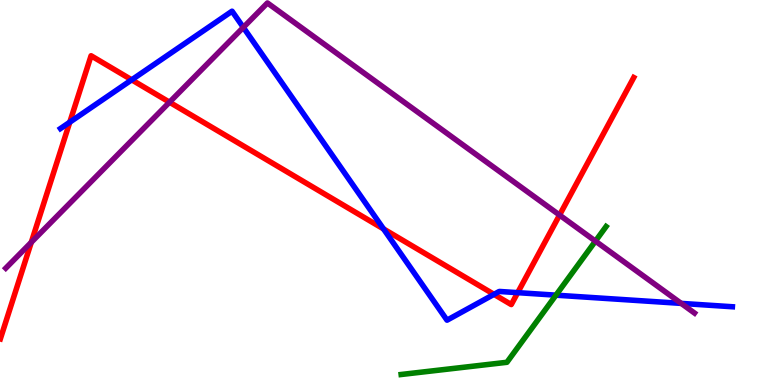[{'lines': ['blue', 'red'], 'intersections': [{'x': 0.9, 'y': 6.83}, {'x': 1.7, 'y': 7.93}, {'x': 4.95, 'y': 4.05}, {'x': 6.37, 'y': 2.35}, {'x': 6.68, 'y': 2.4}]}, {'lines': ['green', 'red'], 'intersections': []}, {'lines': ['purple', 'red'], 'intersections': [{'x': 0.404, 'y': 3.71}, {'x': 2.19, 'y': 7.35}, {'x': 7.22, 'y': 4.41}]}, {'lines': ['blue', 'green'], 'intersections': [{'x': 7.17, 'y': 2.33}]}, {'lines': ['blue', 'purple'], 'intersections': [{'x': 3.14, 'y': 9.29}, {'x': 8.79, 'y': 2.12}]}, {'lines': ['green', 'purple'], 'intersections': [{'x': 7.68, 'y': 3.74}]}]